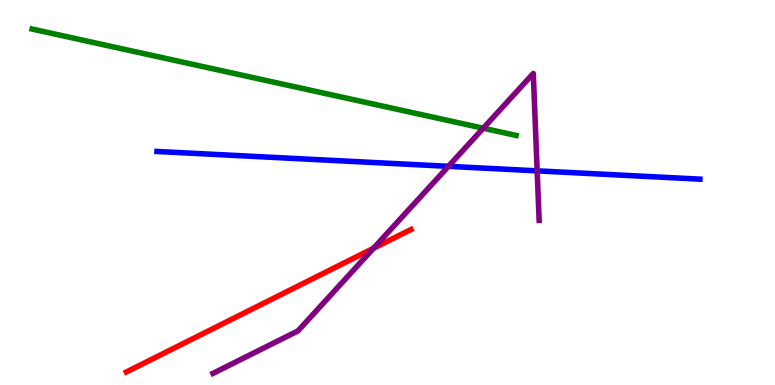[{'lines': ['blue', 'red'], 'intersections': []}, {'lines': ['green', 'red'], 'intersections': []}, {'lines': ['purple', 'red'], 'intersections': [{'x': 4.82, 'y': 3.55}]}, {'lines': ['blue', 'green'], 'intersections': []}, {'lines': ['blue', 'purple'], 'intersections': [{'x': 5.79, 'y': 5.68}, {'x': 6.93, 'y': 5.56}]}, {'lines': ['green', 'purple'], 'intersections': [{'x': 6.24, 'y': 6.67}]}]